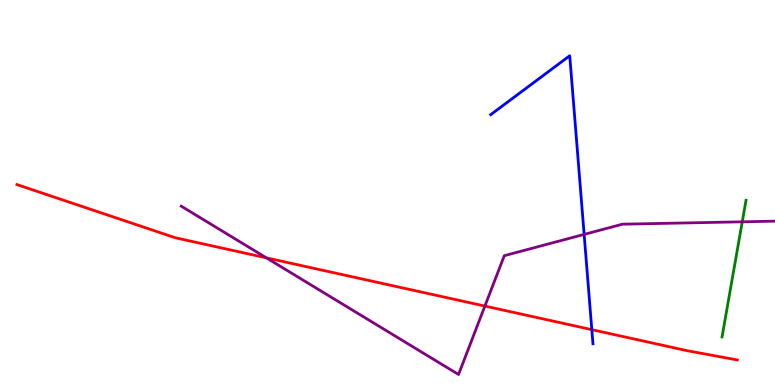[{'lines': ['blue', 'red'], 'intersections': [{'x': 7.64, 'y': 1.44}]}, {'lines': ['green', 'red'], 'intersections': []}, {'lines': ['purple', 'red'], 'intersections': [{'x': 3.44, 'y': 3.3}, {'x': 6.26, 'y': 2.05}]}, {'lines': ['blue', 'green'], 'intersections': []}, {'lines': ['blue', 'purple'], 'intersections': [{'x': 7.54, 'y': 3.91}]}, {'lines': ['green', 'purple'], 'intersections': [{'x': 9.58, 'y': 4.24}]}]